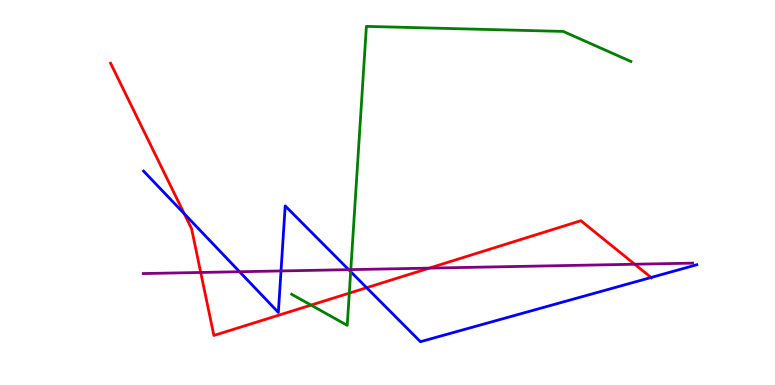[{'lines': ['blue', 'red'], 'intersections': [{'x': 2.38, 'y': 4.45}, {'x': 4.73, 'y': 2.53}, {'x': 8.4, 'y': 2.79}]}, {'lines': ['green', 'red'], 'intersections': [{'x': 4.01, 'y': 2.08}, {'x': 4.51, 'y': 2.39}]}, {'lines': ['purple', 'red'], 'intersections': [{'x': 2.59, 'y': 2.92}, {'x': 5.54, 'y': 3.04}, {'x': 8.19, 'y': 3.14}]}, {'lines': ['blue', 'green'], 'intersections': [{'x': 4.52, 'y': 2.94}]}, {'lines': ['blue', 'purple'], 'intersections': [{'x': 3.09, 'y': 2.94}, {'x': 3.63, 'y': 2.96}, {'x': 4.5, 'y': 3.0}]}, {'lines': ['green', 'purple'], 'intersections': [{'x': 4.53, 'y': 3.0}]}]